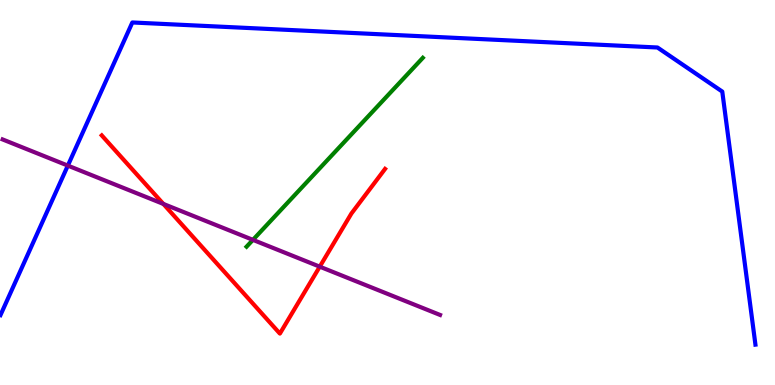[{'lines': ['blue', 'red'], 'intersections': []}, {'lines': ['green', 'red'], 'intersections': []}, {'lines': ['purple', 'red'], 'intersections': [{'x': 2.11, 'y': 4.7}, {'x': 4.13, 'y': 3.07}]}, {'lines': ['blue', 'green'], 'intersections': []}, {'lines': ['blue', 'purple'], 'intersections': [{'x': 0.875, 'y': 5.7}]}, {'lines': ['green', 'purple'], 'intersections': [{'x': 3.26, 'y': 3.77}]}]